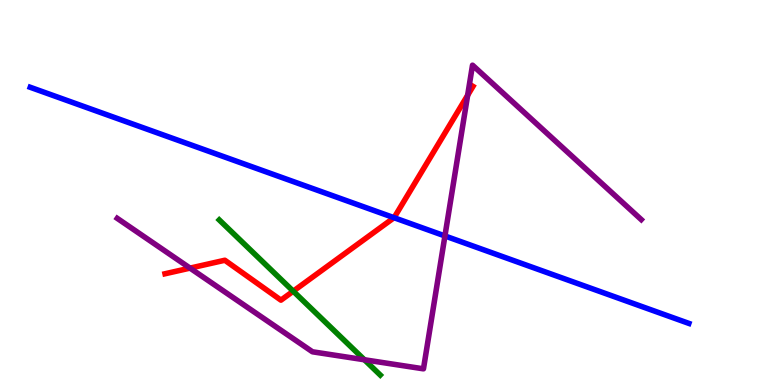[{'lines': ['blue', 'red'], 'intersections': [{'x': 5.08, 'y': 4.35}]}, {'lines': ['green', 'red'], 'intersections': [{'x': 3.78, 'y': 2.44}]}, {'lines': ['purple', 'red'], 'intersections': [{'x': 2.45, 'y': 3.04}, {'x': 6.03, 'y': 7.53}]}, {'lines': ['blue', 'green'], 'intersections': []}, {'lines': ['blue', 'purple'], 'intersections': [{'x': 5.74, 'y': 3.87}]}, {'lines': ['green', 'purple'], 'intersections': [{'x': 4.7, 'y': 0.655}]}]